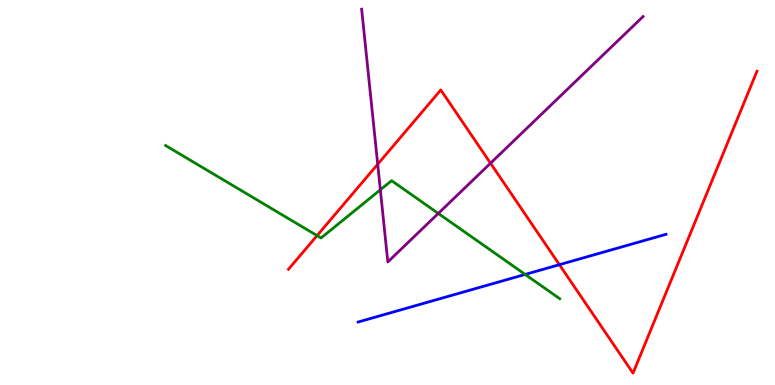[{'lines': ['blue', 'red'], 'intersections': [{'x': 7.22, 'y': 3.13}]}, {'lines': ['green', 'red'], 'intersections': [{'x': 4.09, 'y': 3.88}]}, {'lines': ['purple', 'red'], 'intersections': [{'x': 4.87, 'y': 5.73}, {'x': 6.33, 'y': 5.76}]}, {'lines': ['blue', 'green'], 'intersections': [{'x': 6.78, 'y': 2.87}]}, {'lines': ['blue', 'purple'], 'intersections': []}, {'lines': ['green', 'purple'], 'intersections': [{'x': 4.91, 'y': 5.07}, {'x': 5.66, 'y': 4.46}]}]